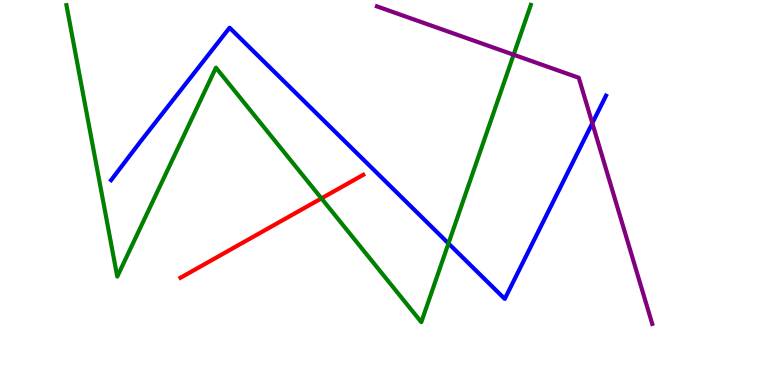[{'lines': ['blue', 'red'], 'intersections': []}, {'lines': ['green', 'red'], 'intersections': [{'x': 4.15, 'y': 4.85}]}, {'lines': ['purple', 'red'], 'intersections': []}, {'lines': ['blue', 'green'], 'intersections': [{'x': 5.79, 'y': 3.68}]}, {'lines': ['blue', 'purple'], 'intersections': [{'x': 7.64, 'y': 6.8}]}, {'lines': ['green', 'purple'], 'intersections': [{'x': 6.63, 'y': 8.58}]}]